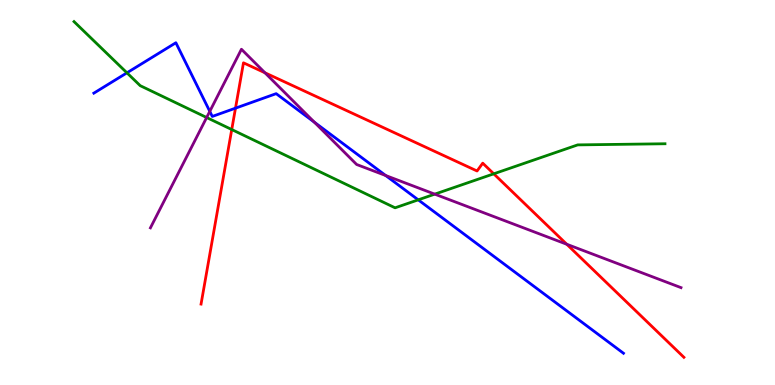[{'lines': ['blue', 'red'], 'intersections': [{'x': 3.04, 'y': 7.19}]}, {'lines': ['green', 'red'], 'intersections': [{'x': 2.99, 'y': 6.64}, {'x': 6.37, 'y': 5.49}]}, {'lines': ['purple', 'red'], 'intersections': [{'x': 3.42, 'y': 8.11}, {'x': 7.31, 'y': 3.66}]}, {'lines': ['blue', 'green'], 'intersections': [{'x': 1.64, 'y': 8.11}, {'x': 5.4, 'y': 4.81}]}, {'lines': ['blue', 'purple'], 'intersections': [{'x': 2.71, 'y': 7.11}, {'x': 4.06, 'y': 6.83}, {'x': 4.98, 'y': 5.44}]}, {'lines': ['green', 'purple'], 'intersections': [{'x': 2.67, 'y': 6.95}, {'x': 5.61, 'y': 4.96}]}]